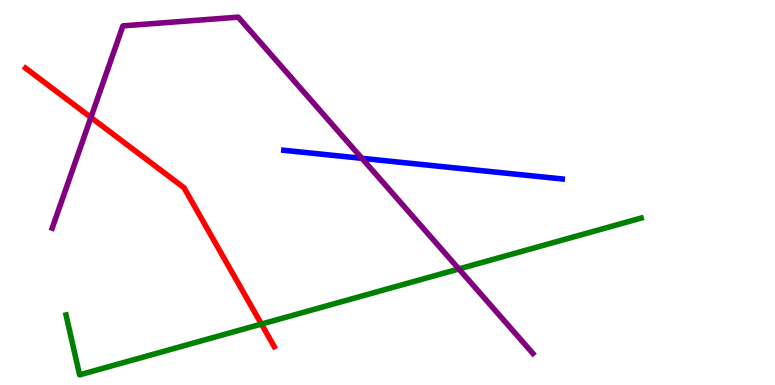[{'lines': ['blue', 'red'], 'intersections': []}, {'lines': ['green', 'red'], 'intersections': [{'x': 3.37, 'y': 1.58}]}, {'lines': ['purple', 'red'], 'intersections': [{'x': 1.17, 'y': 6.95}]}, {'lines': ['blue', 'green'], 'intersections': []}, {'lines': ['blue', 'purple'], 'intersections': [{'x': 4.67, 'y': 5.89}]}, {'lines': ['green', 'purple'], 'intersections': [{'x': 5.92, 'y': 3.01}]}]